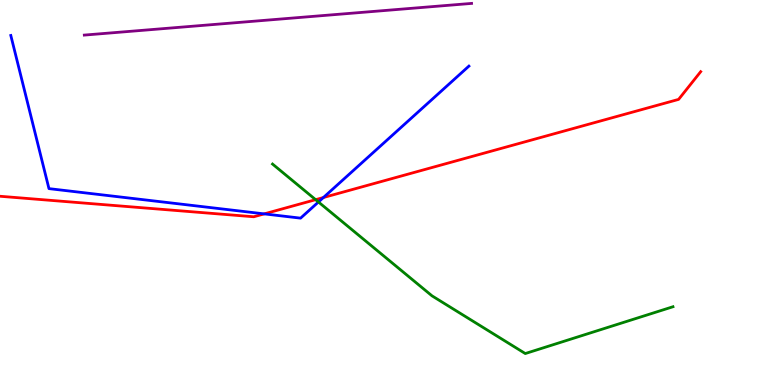[{'lines': ['blue', 'red'], 'intersections': [{'x': 3.41, 'y': 4.44}, {'x': 4.17, 'y': 4.87}]}, {'lines': ['green', 'red'], 'intersections': [{'x': 4.07, 'y': 4.81}]}, {'lines': ['purple', 'red'], 'intersections': []}, {'lines': ['blue', 'green'], 'intersections': [{'x': 4.11, 'y': 4.75}]}, {'lines': ['blue', 'purple'], 'intersections': []}, {'lines': ['green', 'purple'], 'intersections': []}]